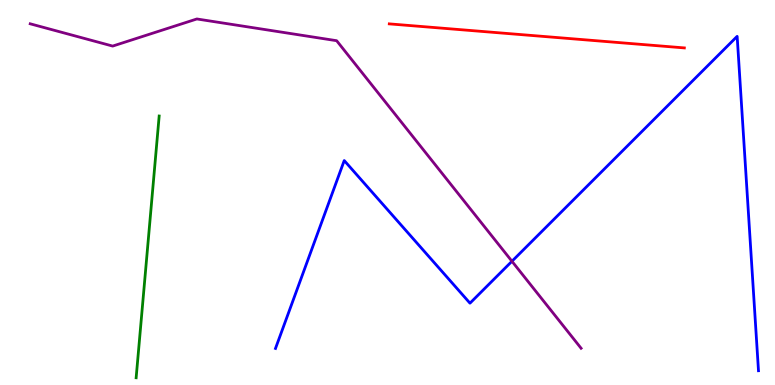[{'lines': ['blue', 'red'], 'intersections': []}, {'lines': ['green', 'red'], 'intersections': []}, {'lines': ['purple', 'red'], 'intersections': []}, {'lines': ['blue', 'green'], 'intersections': []}, {'lines': ['blue', 'purple'], 'intersections': [{'x': 6.61, 'y': 3.21}]}, {'lines': ['green', 'purple'], 'intersections': []}]